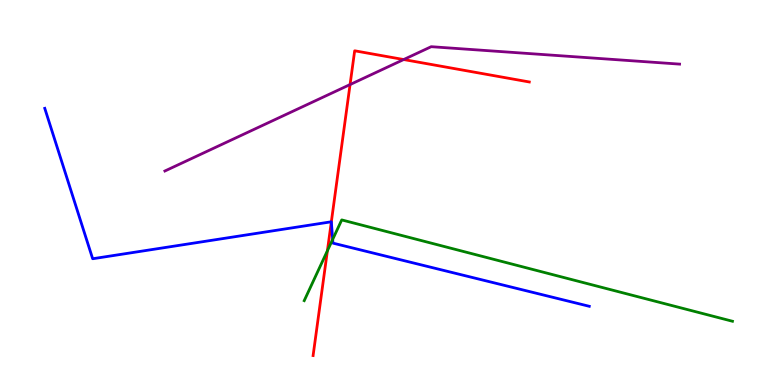[{'lines': ['blue', 'red'], 'intersections': [{'x': 4.28, 'y': 4.24}]}, {'lines': ['green', 'red'], 'intersections': [{'x': 4.22, 'y': 3.49}]}, {'lines': ['purple', 'red'], 'intersections': [{'x': 4.52, 'y': 7.8}, {'x': 5.21, 'y': 8.45}]}, {'lines': ['blue', 'green'], 'intersections': [{'x': 4.29, 'y': 3.78}]}, {'lines': ['blue', 'purple'], 'intersections': []}, {'lines': ['green', 'purple'], 'intersections': []}]